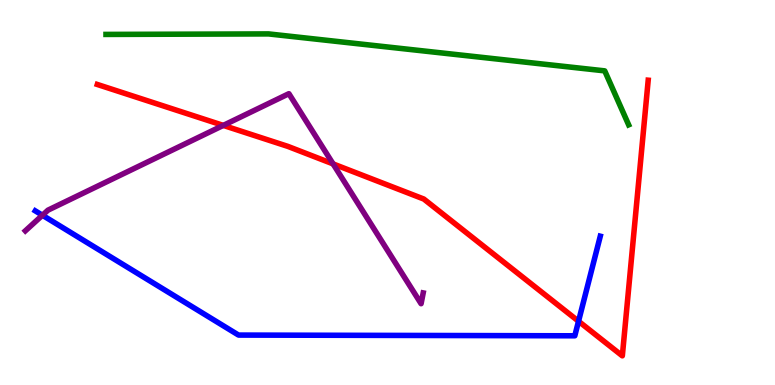[{'lines': ['blue', 'red'], 'intersections': [{'x': 7.46, 'y': 1.66}]}, {'lines': ['green', 'red'], 'intersections': []}, {'lines': ['purple', 'red'], 'intersections': [{'x': 2.88, 'y': 6.74}, {'x': 4.3, 'y': 5.74}]}, {'lines': ['blue', 'green'], 'intersections': []}, {'lines': ['blue', 'purple'], 'intersections': [{'x': 0.547, 'y': 4.41}]}, {'lines': ['green', 'purple'], 'intersections': []}]